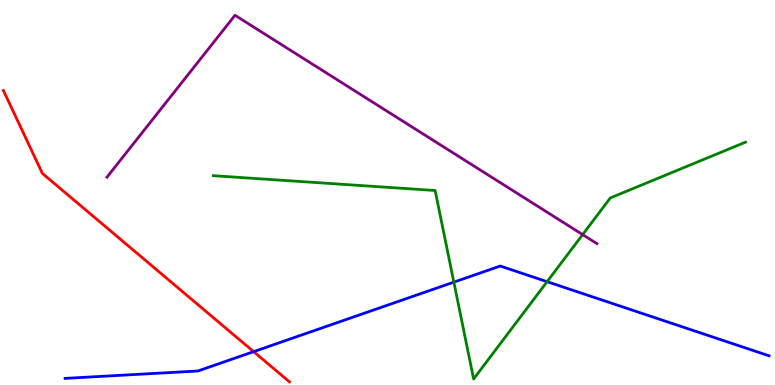[{'lines': ['blue', 'red'], 'intersections': [{'x': 3.27, 'y': 0.866}]}, {'lines': ['green', 'red'], 'intersections': []}, {'lines': ['purple', 'red'], 'intersections': []}, {'lines': ['blue', 'green'], 'intersections': [{'x': 5.86, 'y': 2.67}, {'x': 7.06, 'y': 2.68}]}, {'lines': ['blue', 'purple'], 'intersections': []}, {'lines': ['green', 'purple'], 'intersections': [{'x': 7.52, 'y': 3.91}]}]